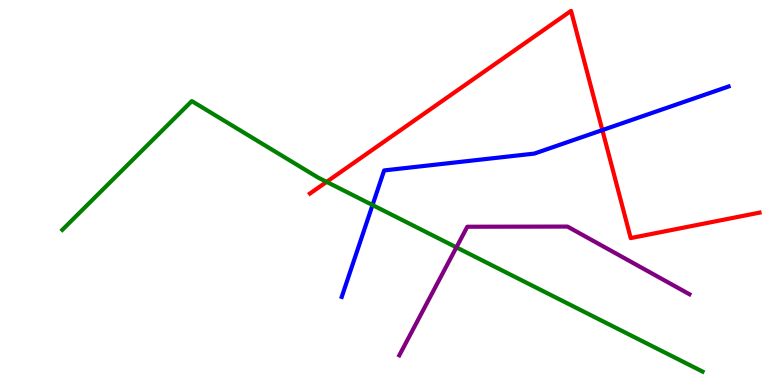[{'lines': ['blue', 'red'], 'intersections': [{'x': 7.77, 'y': 6.62}]}, {'lines': ['green', 'red'], 'intersections': [{'x': 4.21, 'y': 5.28}]}, {'lines': ['purple', 'red'], 'intersections': []}, {'lines': ['blue', 'green'], 'intersections': [{'x': 4.81, 'y': 4.67}]}, {'lines': ['blue', 'purple'], 'intersections': []}, {'lines': ['green', 'purple'], 'intersections': [{'x': 5.89, 'y': 3.58}]}]